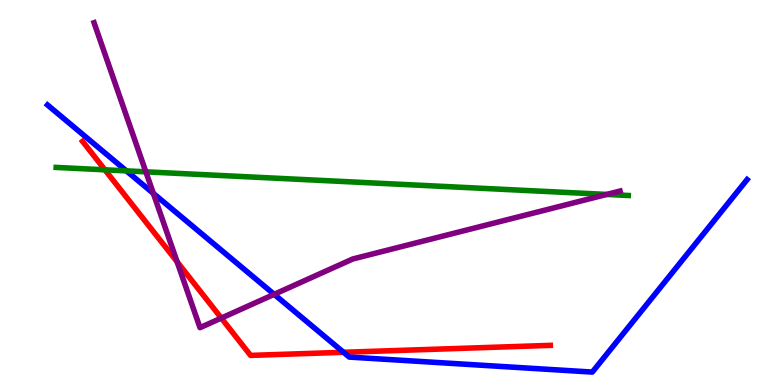[{'lines': ['blue', 'red'], 'intersections': [{'x': 4.43, 'y': 0.85}]}, {'lines': ['green', 'red'], 'intersections': [{'x': 1.35, 'y': 5.59}]}, {'lines': ['purple', 'red'], 'intersections': [{'x': 2.29, 'y': 3.2}, {'x': 2.86, 'y': 1.74}]}, {'lines': ['blue', 'green'], 'intersections': [{'x': 1.63, 'y': 5.56}]}, {'lines': ['blue', 'purple'], 'intersections': [{'x': 1.98, 'y': 4.98}, {'x': 3.54, 'y': 2.36}]}, {'lines': ['green', 'purple'], 'intersections': [{'x': 1.88, 'y': 5.54}, {'x': 7.83, 'y': 4.95}]}]